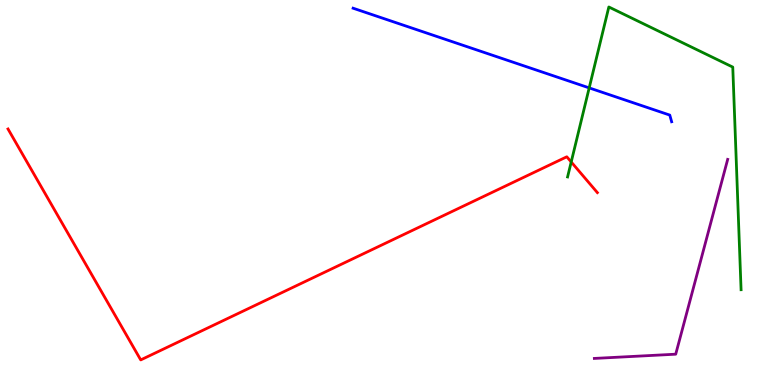[{'lines': ['blue', 'red'], 'intersections': []}, {'lines': ['green', 'red'], 'intersections': [{'x': 7.37, 'y': 5.79}]}, {'lines': ['purple', 'red'], 'intersections': []}, {'lines': ['blue', 'green'], 'intersections': [{'x': 7.6, 'y': 7.72}]}, {'lines': ['blue', 'purple'], 'intersections': []}, {'lines': ['green', 'purple'], 'intersections': []}]